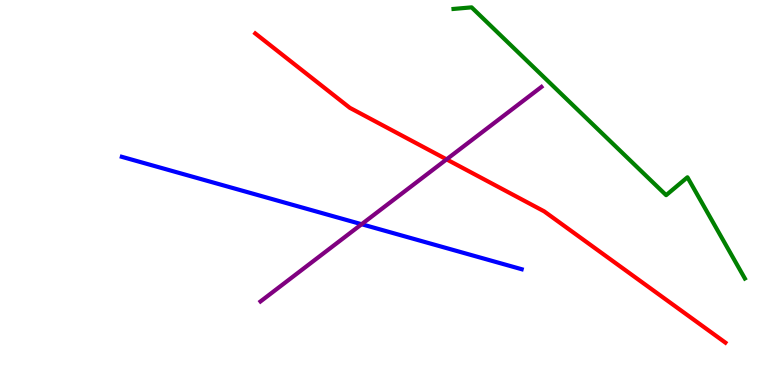[{'lines': ['blue', 'red'], 'intersections': []}, {'lines': ['green', 'red'], 'intersections': []}, {'lines': ['purple', 'red'], 'intersections': [{'x': 5.76, 'y': 5.86}]}, {'lines': ['blue', 'green'], 'intersections': []}, {'lines': ['blue', 'purple'], 'intersections': [{'x': 4.67, 'y': 4.18}]}, {'lines': ['green', 'purple'], 'intersections': []}]